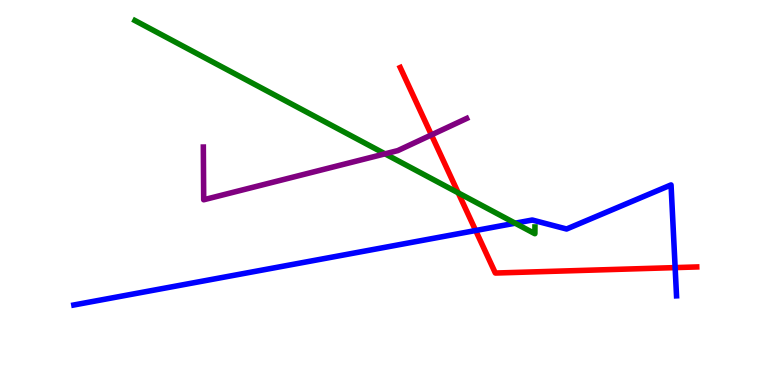[{'lines': ['blue', 'red'], 'intersections': [{'x': 6.14, 'y': 4.01}, {'x': 8.71, 'y': 3.05}]}, {'lines': ['green', 'red'], 'intersections': [{'x': 5.91, 'y': 4.99}]}, {'lines': ['purple', 'red'], 'intersections': [{'x': 5.57, 'y': 6.5}]}, {'lines': ['blue', 'green'], 'intersections': [{'x': 6.65, 'y': 4.2}]}, {'lines': ['blue', 'purple'], 'intersections': []}, {'lines': ['green', 'purple'], 'intersections': [{'x': 4.97, 'y': 6.0}]}]